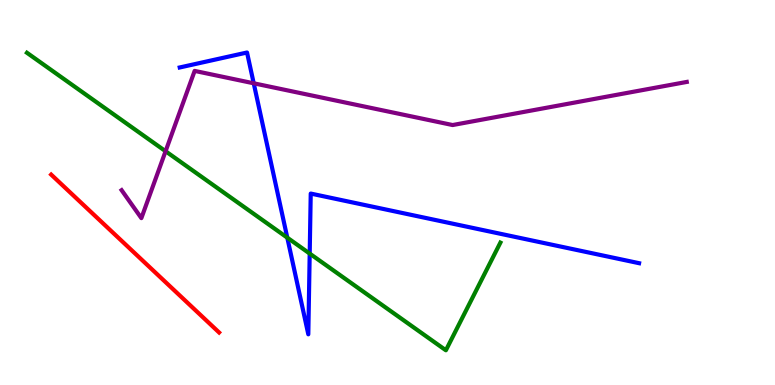[{'lines': ['blue', 'red'], 'intersections': []}, {'lines': ['green', 'red'], 'intersections': []}, {'lines': ['purple', 'red'], 'intersections': []}, {'lines': ['blue', 'green'], 'intersections': [{'x': 3.71, 'y': 3.83}, {'x': 4.0, 'y': 3.41}]}, {'lines': ['blue', 'purple'], 'intersections': [{'x': 3.27, 'y': 7.84}]}, {'lines': ['green', 'purple'], 'intersections': [{'x': 2.14, 'y': 6.07}]}]